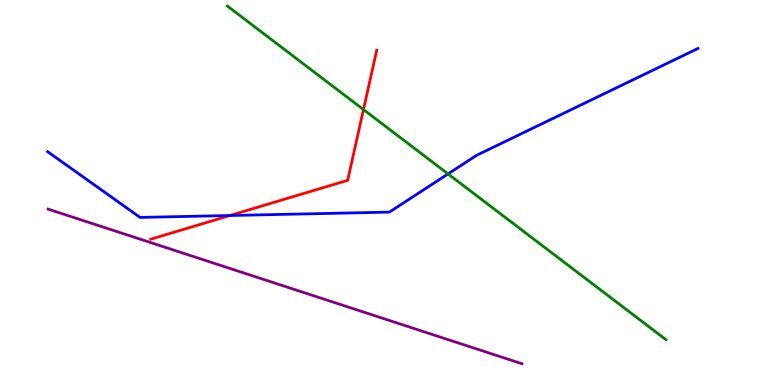[{'lines': ['blue', 'red'], 'intersections': [{'x': 2.97, 'y': 4.4}]}, {'lines': ['green', 'red'], 'intersections': [{'x': 4.69, 'y': 7.15}]}, {'lines': ['purple', 'red'], 'intersections': []}, {'lines': ['blue', 'green'], 'intersections': [{'x': 5.78, 'y': 5.48}]}, {'lines': ['blue', 'purple'], 'intersections': []}, {'lines': ['green', 'purple'], 'intersections': []}]